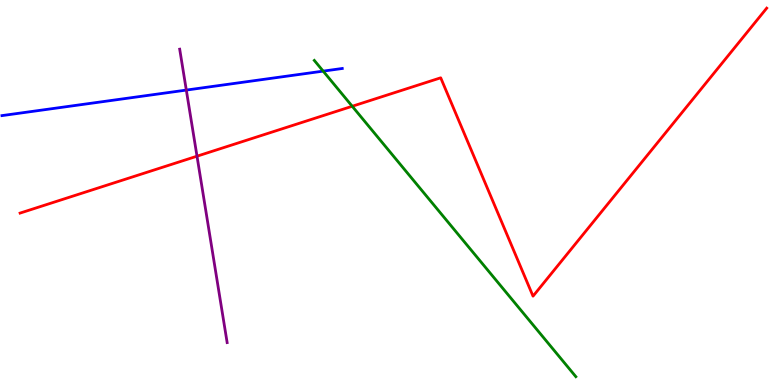[{'lines': ['blue', 'red'], 'intersections': []}, {'lines': ['green', 'red'], 'intersections': [{'x': 4.54, 'y': 7.24}]}, {'lines': ['purple', 'red'], 'intersections': [{'x': 2.54, 'y': 5.94}]}, {'lines': ['blue', 'green'], 'intersections': [{'x': 4.17, 'y': 8.15}]}, {'lines': ['blue', 'purple'], 'intersections': [{'x': 2.4, 'y': 7.66}]}, {'lines': ['green', 'purple'], 'intersections': []}]